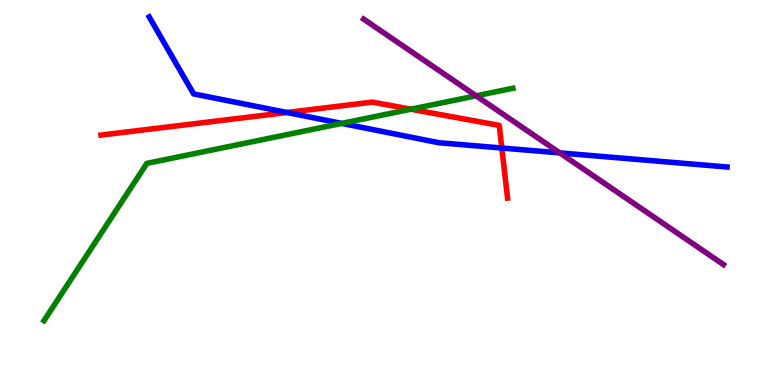[{'lines': ['blue', 'red'], 'intersections': [{'x': 3.7, 'y': 7.08}, {'x': 6.48, 'y': 6.16}]}, {'lines': ['green', 'red'], 'intersections': [{'x': 5.3, 'y': 7.16}]}, {'lines': ['purple', 'red'], 'intersections': []}, {'lines': ['blue', 'green'], 'intersections': [{'x': 4.41, 'y': 6.79}]}, {'lines': ['blue', 'purple'], 'intersections': [{'x': 7.22, 'y': 6.03}]}, {'lines': ['green', 'purple'], 'intersections': [{'x': 6.14, 'y': 7.51}]}]